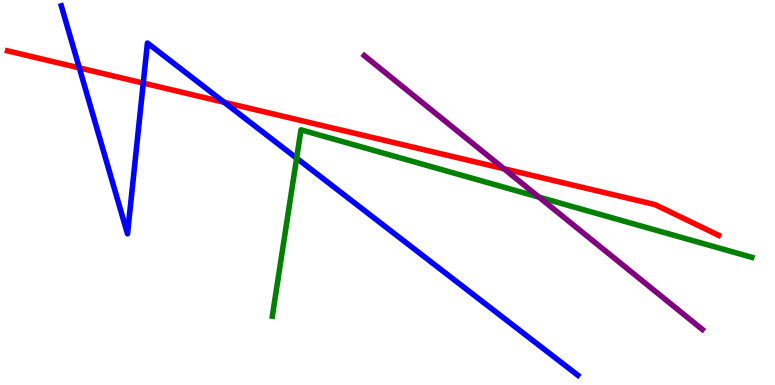[{'lines': ['blue', 'red'], 'intersections': [{'x': 1.02, 'y': 8.24}, {'x': 1.85, 'y': 7.84}, {'x': 2.89, 'y': 7.34}]}, {'lines': ['green', 'red'], 'intersections': []}, {'lines': ['purple', 'red'], 'intersections': [{'x': 6.5, 'y': 5.62}]}, {'lines': ['blue', 'green'], 'intersections': [{'x': 3.83, 'y': 5.89}]}, {'lines': ['blue', 'purple'], 'intersections': []}, {'lines': ['green', 'purple'], 'intersections': [{'x': 6.95, 'y': 4.88}]}]